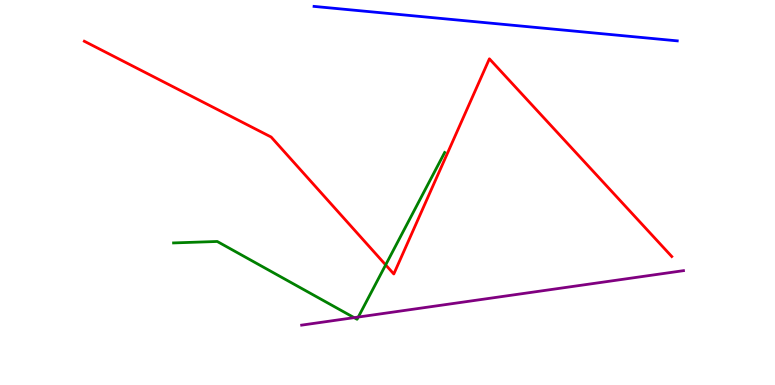[{'lines': ['blue', 'red'], 'intersections': []}, {'lines': ['green', 'red'], 'intersections': [{'x': 4.98, 'y': 3.12}]}, {'lines': ['purple', 'red'], 'intersections': []}, {'lines': ['blue', 'green'], 'intersections': []}, {'lines': ['blue', 'purple'], 'intersections': []}, {'lines': ['green', 'purple'], 'intersections': [{'x': 4.57, 'y': 1.75}, {'x': 4.62, 'y': 1.76}]}]